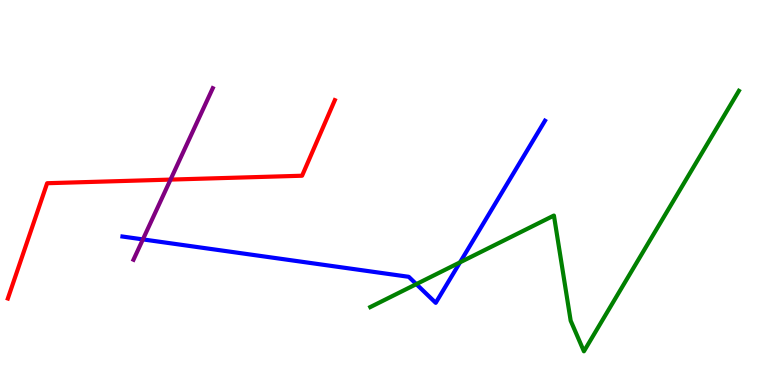[{'lines': ['blue', 'red'], 'intersections': []}, {'lines': ['green', 'red'], 'intersections': []}, {'lines': ['purple', 'red'], 'intersections': [{'x': 2.2, 'y': 5.34}]}, {'lines': ['blue', 'green'], 'intersections': [{'x': 5.37, 'y': 2.62}, {'x': 5.94, 'y': 3.19}]}, {'lines': ['blue', 'purple'], 'intersections': [{'x': 1.84, 'y': 3.78}]}, {'lines': ['green', 'purple'], 'intersections': []}]